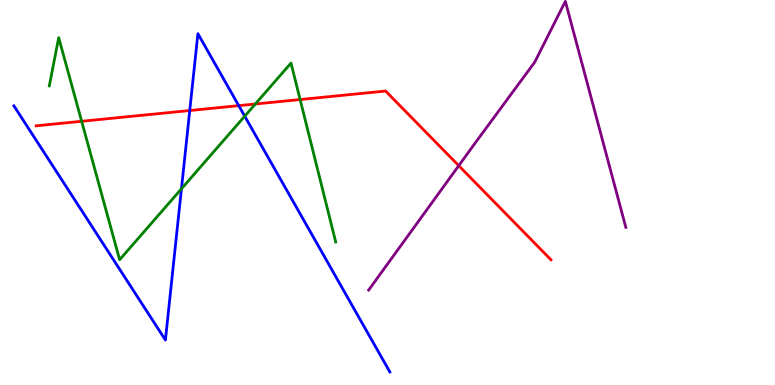[{'lines': ['blue', 'red'], 'intersections': [{'x': 2.45, 'y': 7.13}, {'x': 3.08, 'y': 7.26}]}, {'lines': ['green', 'red'], 'intersections': [{'x': 1.05, 'y': 6.85}, {'x': 3.29, 'y': 7.3}, {'x': 3.87, 'y': 7.41}]}, {'lines': ['purple', 'red'], 'intersections': [{'x': 5.92, 'y': 5.7}]}, {'lines': ['blue', 'green'], 'intersections': [{'x': 2.34, 'y': 5.1}, {'x': 3.16, 'y': 6.98}]}, {'lines': ['blue', 'purple'], 'intersections': []}, {'lines': ['green', 'purple'], 'intersections': []}]